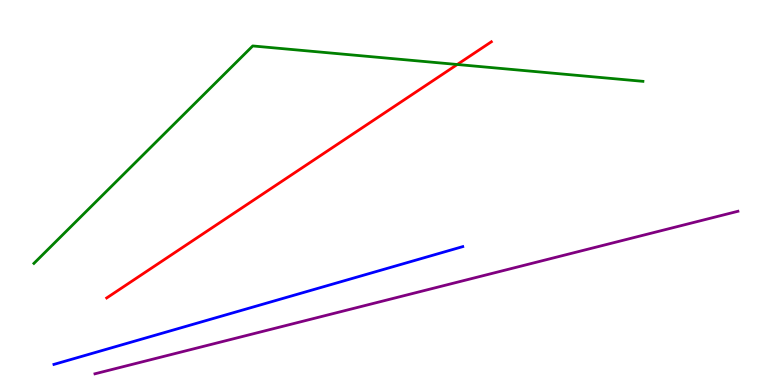[{'lines': ['blue', 'red'], 'intersections': []}, {'lines': ['green', 'red'], 'intersections': [{'x': 5.9, 'y': 8.32}]}, {'lines': ['purple', 'red'], 'intersections': []}, {'lines': ['blue', 'green'], 'intersections': []}, {'lines': ['blue', 'purple'], 'intersections': []}, {'lines': ['green', 'purple'], 'intersections': []}]